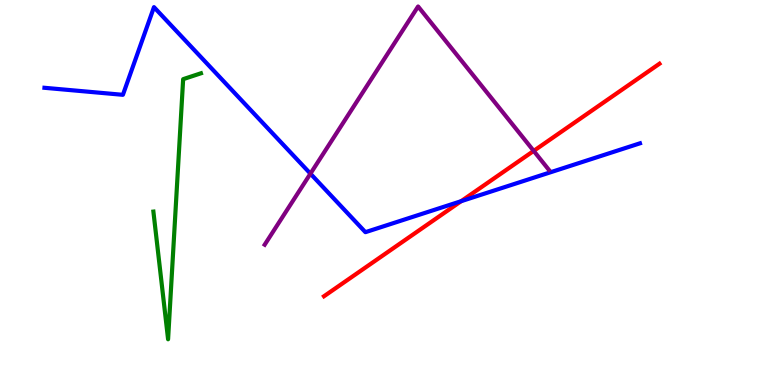[{'lines': ['blue', 'red'], 'intersections': [{'x': 5.95, 'y': 4.77}]}, {'lines': ['green', 'red'], 'intersections': []}, {'lines': ['purple', 'red'], 'intersections': [{'x': 6.89, 'y': 6.08}]}, {'lines': ['blue', 'green'], 'intersections': []}, {'lines': ['blue', 'purple'], 'intersections': [{'x': 4.01, 'y': 5.49}]}, {'lines': ['green', 'purple'], 'intersections': []}]